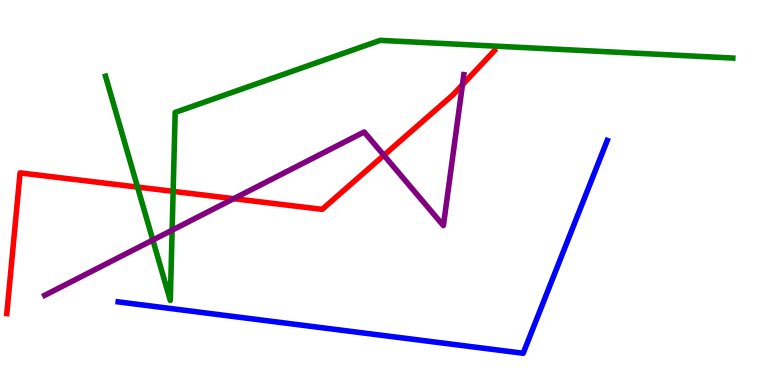[{'lines': ['blue', 'red'], 'intersections': []}, {'lines': ['green', 'red'], 'intersections': [{'x': 1.77, 'y': 5.14}, {'x': 2.23, 'y': 5.03}]}, {'lines': ['purple', 'red'], 'intersections': [{'x': 3.02, 'y': 4.84}, {'x': 4.95, 'y': 5.97}, {'x': 5.97, 'y': 7.8}]}, {'lines': ['blue', 'green'], 'intersections': []}, {'lines': ['blue', 'purple'], 'intersections': []}, {'lines': ['green', 'purple'], 'intersections': [{'x': 1.97, 'y': 3.77}, {'x': 2.22, 'y': 4.02}]}]